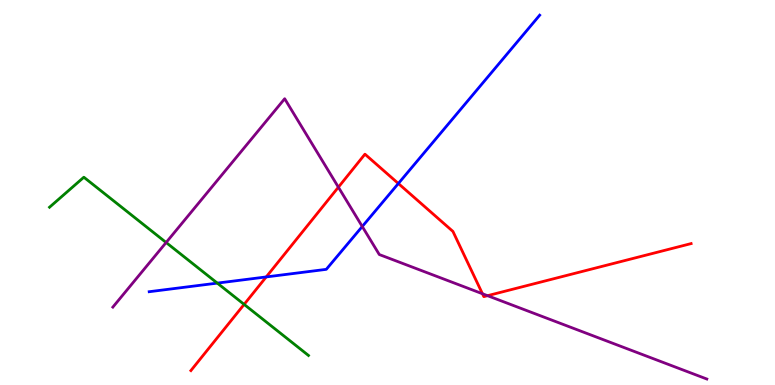[{'lines': ['blue', 'red'], 'intersections': [{'x': 3.44, 'y': 2.81}, {'x': 5.14, 'y': 5.23}]}, {'lines': ['green', 'red'], 'intersections': [{'x': 3.15, 'y': 2.09}]}, {'lines': ['purple', 'red'], 'intersections': [{'x': 4.37, 'y': 5.14}, {'x': 6.23, 'y': 2.37}, {'x': 6.29, 'y': 2.32}]}, {'lines': ['blue', 'green'], 'intersections': [{'x': 2.8, 'y': 2.65}]}, {'lines': ['blue', 'purple'], 'intersections': [{'x': 4.67, 'y': 4.12}]}, {'lines': ['green', 'purple'], 'intersections': [{'x': 2.14, 'y': 3.7}]}]